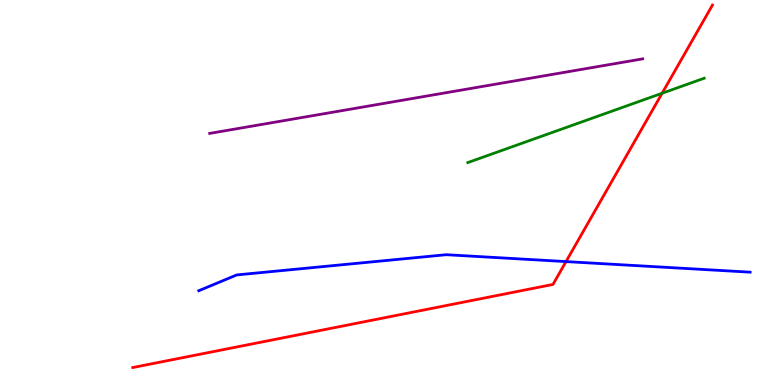[{'lines': ['blue', 'red'], 'intersections': [{'x': 7.3, 'y': 3.21}]}, {'lines': ['green', 'red'], 'intersections': [{'x': 8.54, 'y': 7.58}]}, {'lines': ['purple', 'red'], 'intersections': []}, {'lines': ['blue', 'green'], 'intersections': []}, {'lines': ['blue', 'purple'], 'intersections': []}, {'lines': ['green', 'purple'], 'intersections': []}]